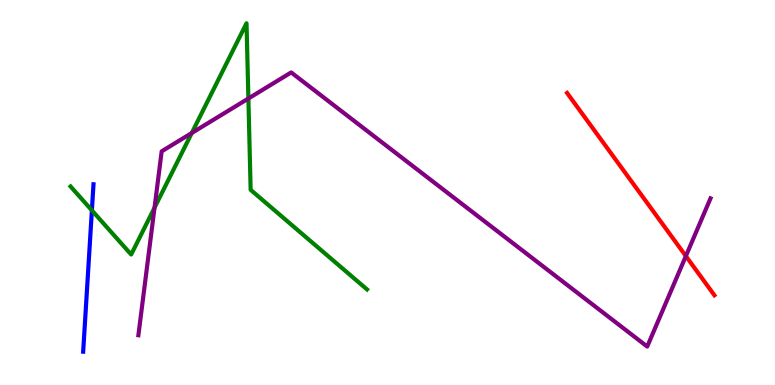[{'lines': ['blue', 'red'], 'intersections': []}, {'lines': ['green', 'red'], 'intersections': []}, {'lines': ['purple', 'red'], 'intersections': [{'x': 8.85, 'y': 3.35}]}, {'lines': ['blue', 'green'], 'intersections': [{'x': 1.19, 'y': 4.54}]}, {'lines': ['blue', 'purple'], 'intersections': []}, {'lines': ['green', 'purple'], 'intersections': [{'x': 1.99, 'y': 4.61}, {'x': 2.47, 'y': 6.55}, {'x': 3.2, 'y': 7.44}]}]